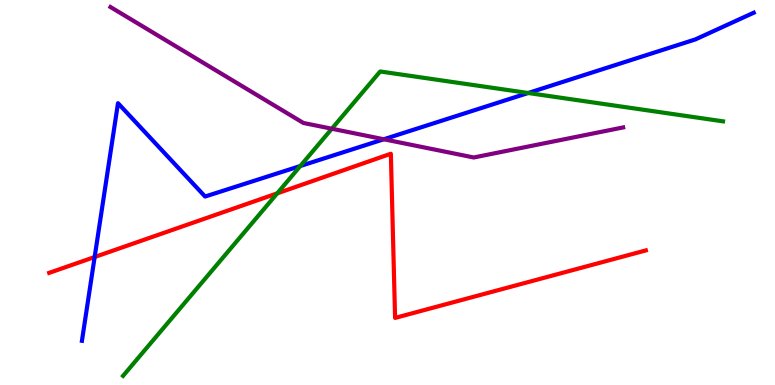[{'lines': ['blue', 'red'], 'intersections': [{'x': 1.22, 'y': 3.32}]}, {'lines': ['green', 'red'], 'intersections': [{'x': 3.58, 'y': 4.98}]}, {'lines': ['purple', 'red'], 'intersections': []}, {'lines': ['blue', 'green'], 'intersections': [{'x': 3.88, 'y': 5.69}, {'x': 6.82, 'y': 7.58}]}, {'lines': ['blue', 'purple'], 'intersections': [{'x': 4.95, 'y': 6.38}]}, {'lines': ['green', 'purple'], 'intersections': [{'x': 4.28, 'y': 6.66}]}]